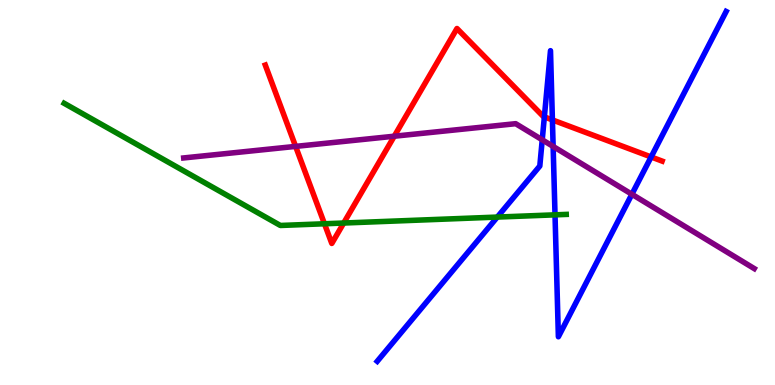[{'lines': ['blue', 'red'], 'intersections': [{'x': 7.02, 'y': 6.96}, {'x': 7.13, 'y': 6.89}, {'x': 8.4, 'y': 5.92}]}, {'lines': ['green', 'red'], 'intersections': [{'x': 4.19, 'y': 4.19}, {'x': 4.43, 'y': 4.21}]}, {'lines': ['purple', 'red'], 'intersections': [{'x': 3.81, 'y': 6.2}, {'x': 5.09, 'y': 6.46}]}, {'lines': ['blue', 'green'], 'intersections': [{'x': 6.42, 'y': 4.36}, {'x': 7.16, 'y': 4.42}]}, {'lines': ['blue', 'purple'], 'intersections': [{'x': 7.0, 'y': 6.37}, {'x': 7.14, 'y': 6.2}, {'x': 8.15, 'y': 4.95}]}, {'lines': ['green', 'purple'], 'intersections': []}]